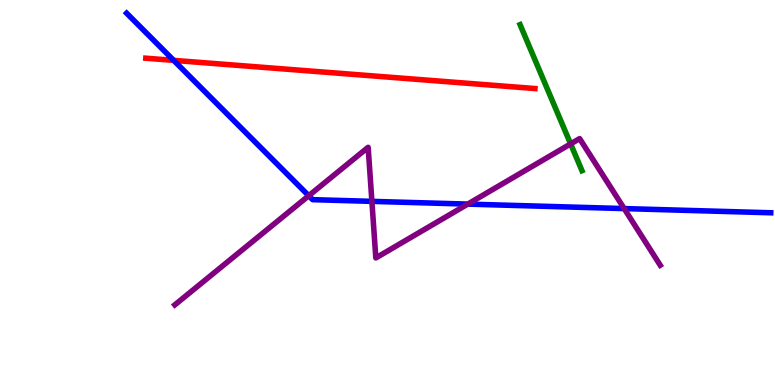[{'lines': ['blue', 'red'], 'intersections': [{'x': 2.24, 'y': 8.43}]}, {'lines': ['green', 'red'], 'intersections': []}, {'lines': ['purple', 'red'], 'intersections': []}, {'lines': ['blue', 'green'], 'intersections': []}, {'lines': ['blue', 'purple'], 'intersections': [{'x': 3.98, 'y': 4.92}, {'x': 4.8, 'y': 4.77}, {'x': 6.04, 'y': 4.7}, {'x': 8.05, 'y': 4.58}]}, {'lines': ['green', 'purple'], 'intersections': [{'x': 7.36, 'y': 6.26}]}]